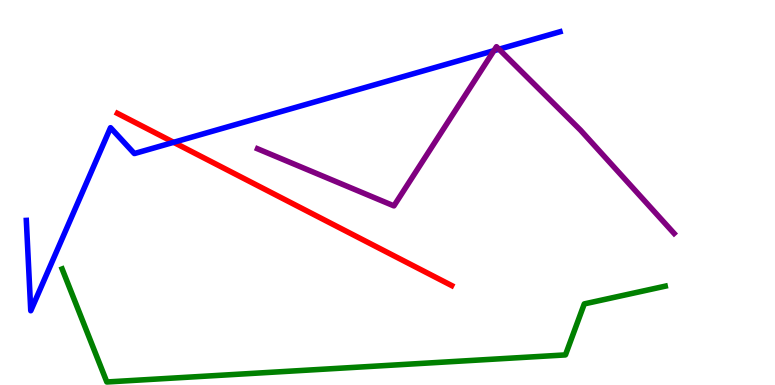[{'lines': ['blue', 'red'], 'intersections': [{'x': 2.24, 'y': 6.3}]}, {'lines': ['green', 'red'], 'intersections': []}, {'lines': ['purple', 'red'], 'intersections': []}, {'lines': ['blue', 'green'], 'intersections': []}, {'lines': ['blue', 'purple'], 'intersections': [{'x': 6.37, 'y': 8.68}, {'x': 6.44, 'y': 8.72}]}, {'lines': ['green', 'purple'], 'intersections': []}]